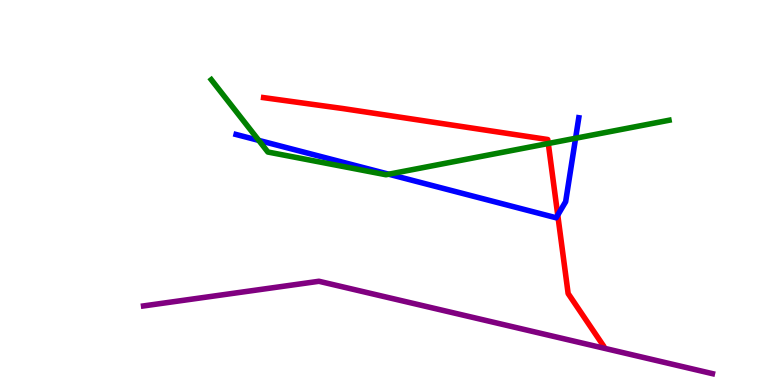[{'lines': ['blue', 'red'], 'intersections': [{'x': 7.2, 'y': 4.41}]}, {'lines': ['green', 'red'], 'intersections': [{'x': 7.07, 'y': 6.27}]}, {'lines': ['purple', 'red'], 'intersections': []}, {'lines': ['blue', 'green'], 'intersections': [{'x': 3.34, 'y': 6.35}, {'x': 5.02, 'y': 5.48}, {'x': 7.43, 'y': 6.41}]}, {'lines': ['blue', 'purple'], 'intersections': []}, {'lines': ['green', 'purple'], 'intersections': []}]